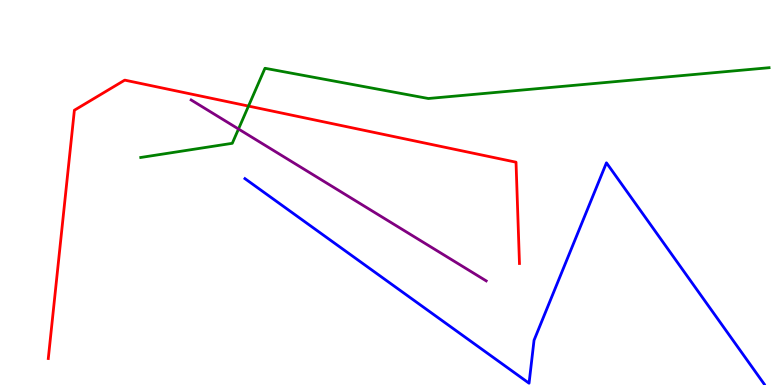[{'lines': ['blue', 'red'], 'intersections': []}, {'lines': ['green', 'red'], 'intersections': [{'x': 3.21, 'y': 7.24}]}, {'lines': ['purple', 'red'], 'intersections': []}, {'lines': ['blue', 'green'], 'intersections': []}, {'lines': ['blue', 'purple'], 'intersections': []}, {'lines': ['green', 'purple'], 'intersections': [{'x': 3.08, 'y': 6.65}]}]